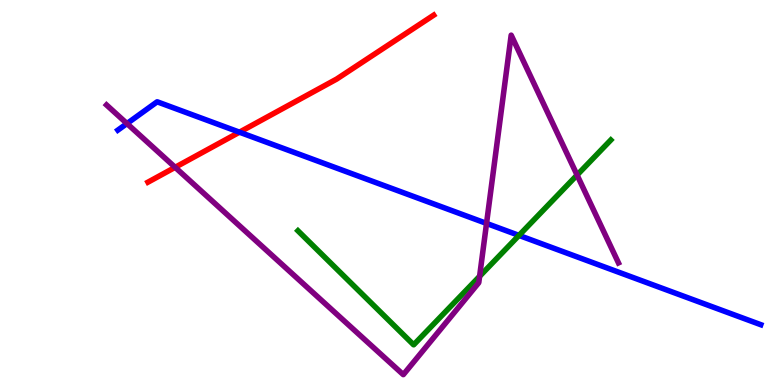[{'lines': ['blue', 'red'], 'intersections': [{'x': 3.09, 'y': 6.57}]}, {'lines': ['green', 'red'], 'intersections': []}, {'lines': ['purple', 'red'], 'intersections': [{'x': 2.26, 'y': 5.65}]}, {'lines': ['blue', 'green'], 'intersections': [{'x': 6.7, 'y': 3.89}]}, {'lines': ['blue', 'purple'], 'intersections': [{'x': 1.64, 'y': 6.79}, {'x': 6.28, 'y': 4.2}]}, {'lines': ['green', 'purple'], 'intersections': [{'x': 6.19, 'y': 2.82}, {'x': 7.45, 'y': 5.45}]}]